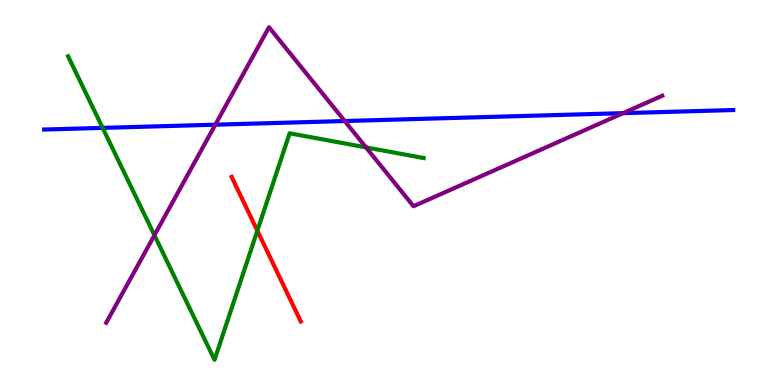[{'lines': ['blue', 'red'], 'intersections': []}, {'lines': ['green', 'red'], 'intersections': [{'x': 3.32, 'y': 4.01}]}, {'lines': ['purple', 'red'], 'intersections': []}, {'lines': ['blue', 'green'], 'intersections': [{'x': 1.32, 'y': 6.68}]}, {'lines': ['blue', 'purple'], 'intersections': [{'x': 2.78, 'y': 6.76}, {'x': 4.45, 'y': 6.86}, {'x': 8.04, 'y': 7.06}]}, {'lines': ['green', 'purple'], 'intersections': [{'x': 1.99, 'y': 3.89}, {'x': 4.72, 'y': 6.17}]}]